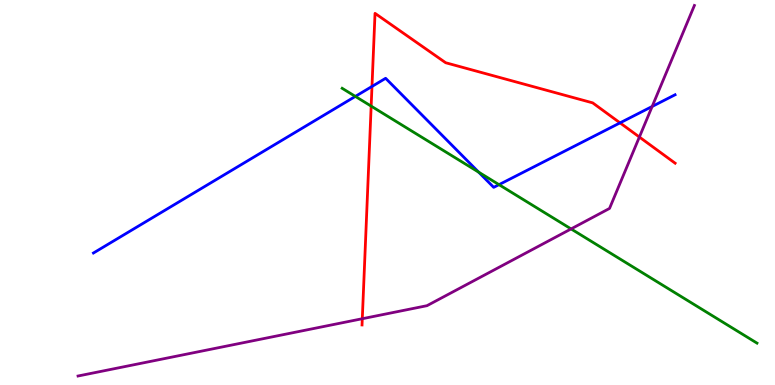[{'lines': ['blue', 'red'], 'intersections': [{'x': 4.8, 'y': 7.75}, {'x': 8.0, 'y': 6.81}]}, {'lines': ['green', 'red'], 'intersections': [{'x': 4.79, 'y': 7.24}]}, {'lines': ['purple', 'red'], 'intersections': [{'x': 4.67, 'y': 1.72}, {'x': 8.25, 'y': 6.44}]}, {'lines': ['blue', 'green'], 'intersections': [{'x': 4.59, 'y': 7.5}, {'x': 6.18, 'y': 5.53}, {'x': 6.44, 'y': 5.2}]}, {'lines': ['blue', 'purple'], 'intersections': [{'x': 8.41, 'y': 7.23}]}, {'lines': ['green', 'purple'], 'intersections': [{'x': 7.37, 'y': 4.05}]}]